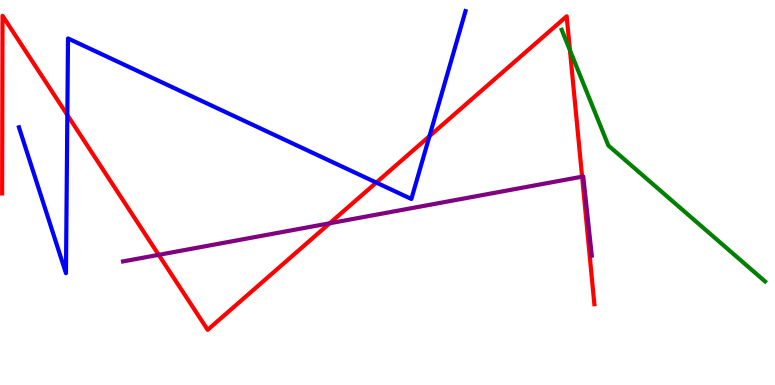[{'lines': ['blue', 'red'], 'intersections': [{'x': 0.869, 'y': 7.01}, {'x': 4.86, 'y': 5.26}, {'x': 5.54, 'y': 6.46}]}, {'lines': ['green', 'red'], 'intersections': [{'x': 7.35, 'y': 8.7}]}, {'lines': ['purple', 'red'], 'intersections': [{'x': 2.05, 'y': 3.38}, {'x': 4.25, 'y': 4.2}, {'x': 7.51, 'y': 5.41}]}, {'lines': ['blue', 'green'], 'intersections': []}, {'lines': ['blue', 'purple'], 'intersections': []}, {'lines': ['green', 'purple'], 'intersections': []}]